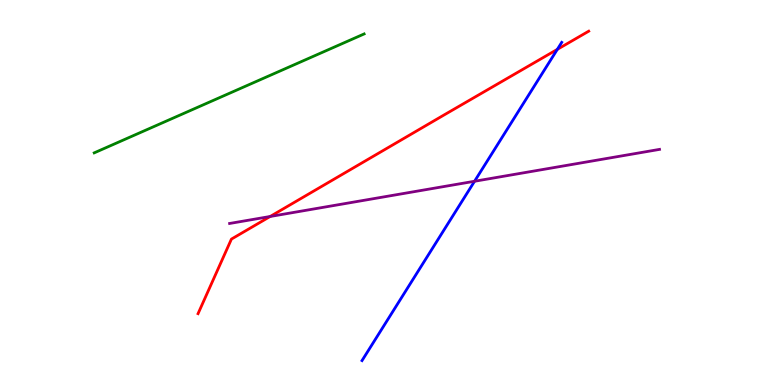[{'lines': ['blue', 'red'], 'intersections': [{'x': 7.19, 'y': 8.72}]}, {'lines': ['green', 'red'], 'intersections': []}, {'lines': ['purple', 'red'], 'intersections': [{'x': 3.49, 'y': 4.38}]}, {'lines': ['blue', 'green'], 'intersections': []}, {'lines': ['blue', 'purple'], 'intersections': [{'x': 6.12, 'y': 5.29}]}, {'lines': ['green', 'purple'], 'intersections': []}]